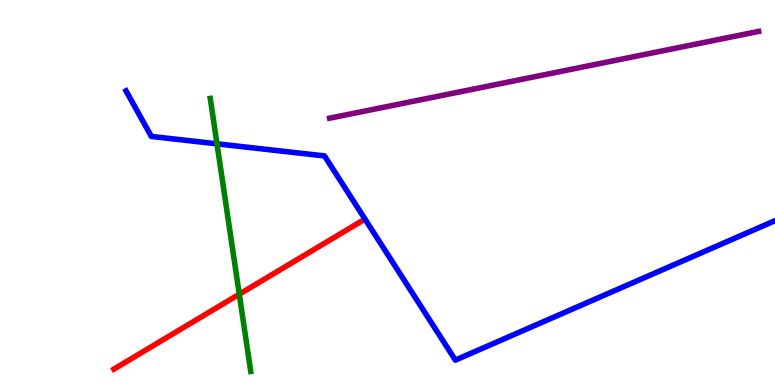[{'lines': ['blue', 'red'], 'intersections': []}, {'lines': ['green', 'red'], 'intersections': [{'x': 3.09, 'y': 2.36}]}, {'lines': ['purple', 'red'], 'intersections': []}, {'lines': ['blue', 'green'], 'intersections': [{'x': 2.8, 'y': 6.26}]}, {'lines': ['blue', 'purple'], 'intersections': []}, {'lines': ['green', 'purple'], 'intersections': []}]